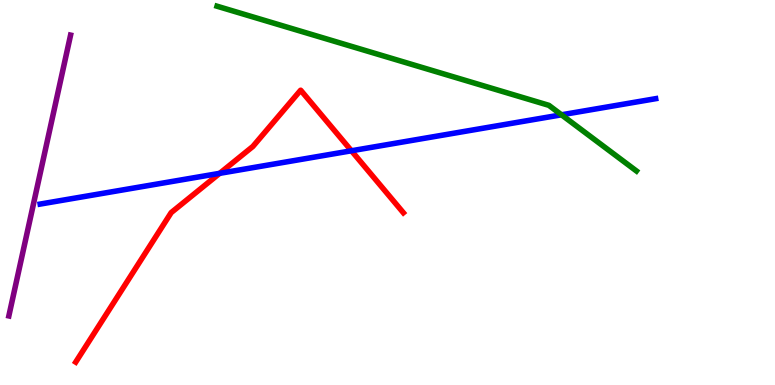[{'lines': ['blue', 'red'], 'intersections': [{'x': 2.83, 'y': 5.5}, {'x': 4.53, 'y': 6.08}]}, {'lines': ['green', 'red'], 'intersections': []}, {'lines': ['purple', 'red'], 'intersections': []}, {'lines': ['blue', 'green'], 'intersections': [{'x': 7.25, 'y': 7.02}]}, {'lines': ['blue', 'purple'], 'intersections': []}, {'lines': ['green', 'purple'], 'intersections': []}]